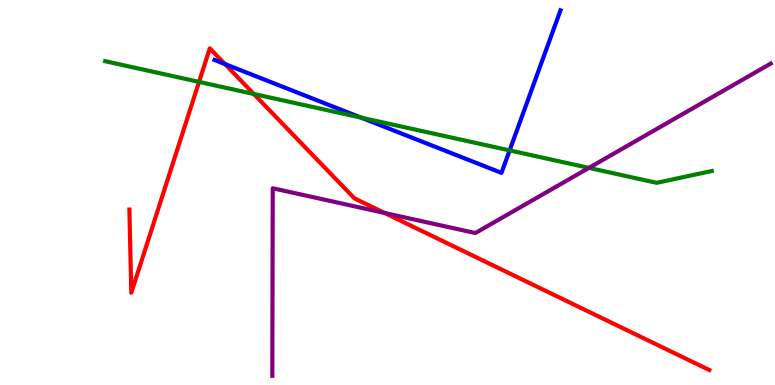[{'lines': ['blue', 'red'], 'intersections': [{'x': 2.9, 'y': 8.34}]}, {'lines': ['green', 'red'], 'intersections': [{'x': 2.57, 'y': 7.87}, {'x': 3.27, 'y': 7.56}]}, {'lines': ['purple', 'red'], 'intersections': [{'x': 4.96, 'y': 4.47}]}, {'lines': ['blue', 'green'], 'intersections': [{'x': 4.66, 'y': 6.94}, {'x': 6.58, 'y': 6.09}]}, {'lines': ['blue', 'purple'], 'intersections': []}, {'lines': ['green', 'purple'], 'intersections': [{'x': 7.6, 'y': 5.64}]}]